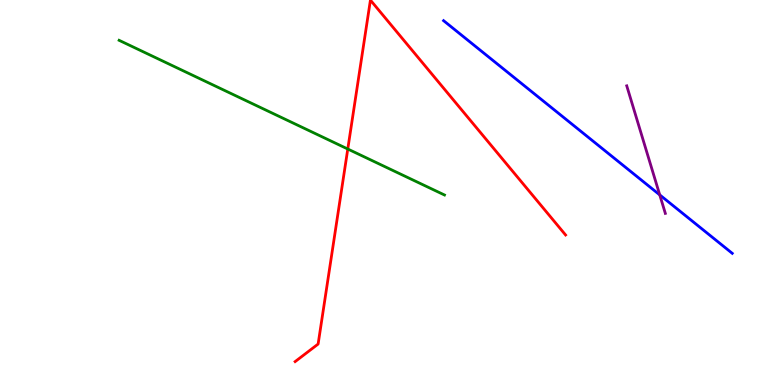[{'lines': ['blue', 'red'], 'intersections': []}, {'lines': ['green', 'red'], 'intersections': [{'x': 4.49, 'y': 6.13}]}, {'lines': ['purple', 'red'], 'intersections': []}, {'lines': ['blue', 'green'], 'intersections': []}, {'lines': ['blue', 'purple'], 'intersections': [{'x': 8.51, 'y': 4.94}]}, {'lines': ['green', 'purple'], 'intersections': []}]